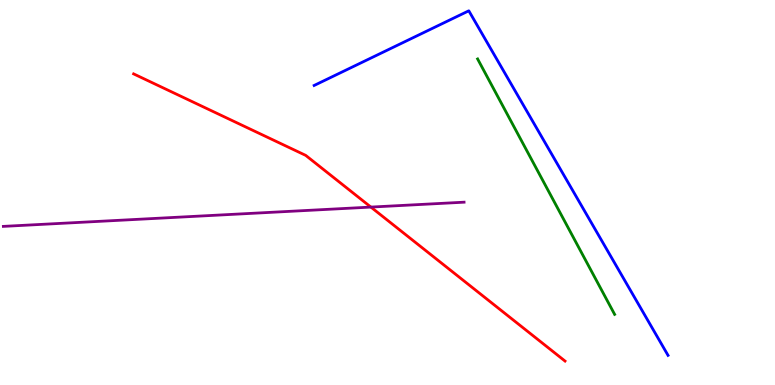[{'lines': ['blue', 'red'], 'intersections': []}, {'lines': ['green', 'red'], 'intersections': []}, {'lines': ['purple', 'red'], 'intersections': [{'x': 4.79, 'y': 4.62}]}, {'lines': ['blue', 'green'], 'intersections': []}, {'lines': ['blue', 'purple'], 'intersections': []}, {'lines': ['green', 'purple'], 'intersections': []}]